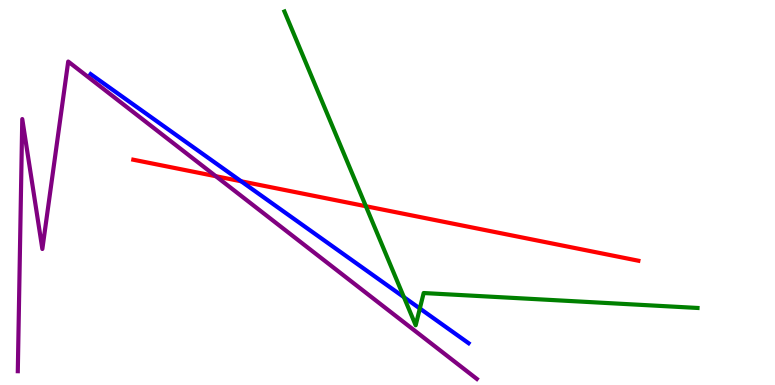[{'lines': ['blue', 'red'], 'intersections': [{'x': 3.11, 'y': 5.29}]}, {'lines': ['green', 'red'], 'intersections': [{'x': 4.72, 'y': 4.64}]}, {'lines': ['purple', 'red'], 'intersections': [{'x': 2.79, 'y': 5.42}]}, {'lines': ['blue', 'green'], 'intersections': [{'x': 5.21, 'y': 2.28}, {'x': 5.42, 'y': 1.99}]}, {'lines': ['blue', 'purple'], 'intersections': []}, {'lines': ['green', 'purple'], 'intersections': []}]